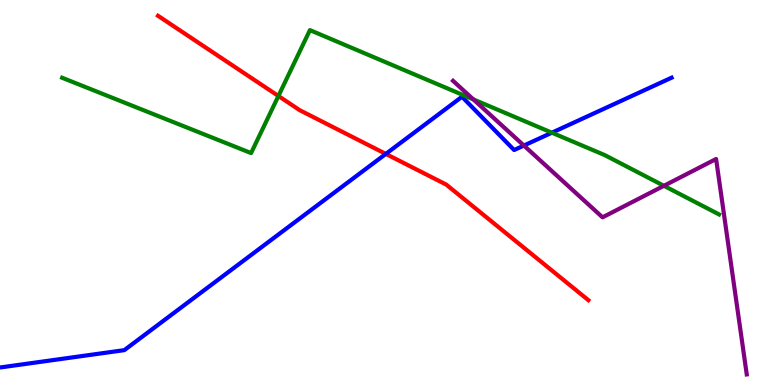[{'lines': ['blue', 'red'], 'intersections': [{'x': 4.98, 'y': 6.0}]}, {'lines': ['green', 'red'], 'intersections': [{'x': 3.59, 'y': 7.51}]}, {'lines': ['purple', 'red'], 'intersections': []}, {'lines': ['blue', 'green'], 'intersections': [{'x': 7.12, 'y': 6.55}]}, {'lines': ['blue', 'purple'], 'intersections': [{'x': 6.76, 'y': 6.22}]}, {'lines': ['green', 'purple'], 'intersections': [{'x': 6.11, 'y': 7.42}, {'x': 8.57, 'y': 5.17}]}]